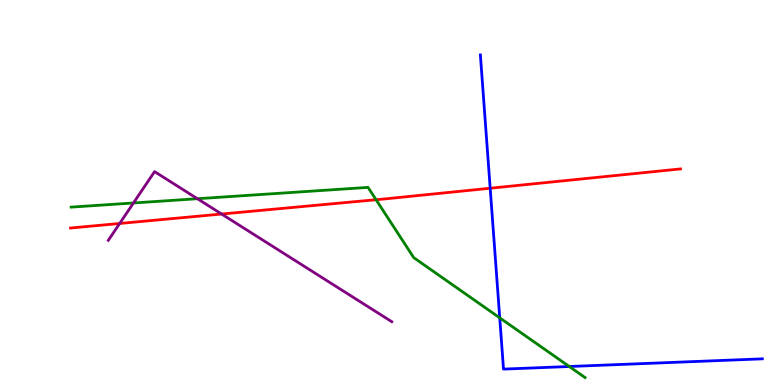[{'lines': ['blue', 'red'], 'intersections': [{'x': 6.33, 'y': 5.11}]}, {'lines': ['green', 'red'], 'intersections': [{'x': 4.85, 'y': 4.81}]}, {'lines': ['purple', 'red'], 'intersections': [{'x': 1.54, 'y': 4.2}, {'x': 2.86, 'y': 4.44}]}, {'lines': ['blue', 'green'], 'intersections': [{'x': 6.45, 'y': 1.74}, {'x': 7.35, 'y': 0.48}]}, {'lines': ['blue', 'purple'], 'intersections': []}, {'lines': ['green', 'purple'], 'intersections': [{'x': 1.72, 'y': 4.73}, {'x': 2.55, 'y': 4.84}]}]